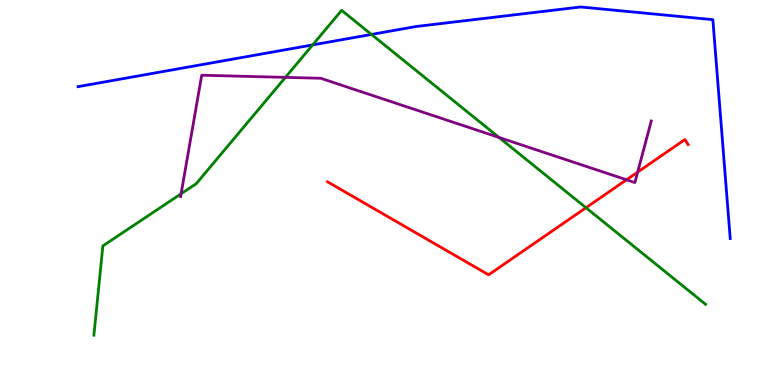[{'lines': ['blue', 'red'], 'intersections': []}, {'lines': ['green', 'red'], 'intersections': [{'x': 7.56, 'y': 4.6}]}, {'lines': ['purple', 'red'], 'intersections': [{'x': 8.08, 'y': 5.33}, {'x': 8.23, 'y': 5.53}]}, {'lines': ['blue', 'green'], 'intersections': [{'x': 4.03, 'y': 8.83}, {'x': 4.79, 'y': 9.11}]}, {'lines': ['blue', 'purple'], 'intersections': []}, {'lines': ['green', 'purple'], 'intersections': [{'x': 2.34, 'y': 4.97}, {'x': 3.68, 'y': 7.99}, {'x': 6.44, 'y': 6.43}]}]